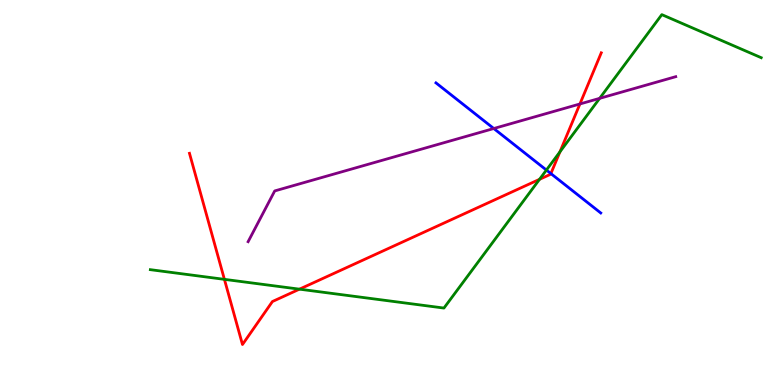[{'lines': ['blue', 'red'], 'intersections': [{'x': 7.11, 'y': 5.49}]}, {'lines': ['green', 'red'], 'intersections': [{'x': 2.9, 'y': 2.74}, {'x': 3.86, 'y': 2.49}, {'x': 6.96, 'y': 5.34}, {'x': 7.23, 'y': 6.06}]}, {'lines': ['purple', 'red'], 'intersections': [{'x': 7.48, 'y': 7.3}]}, {'lines': ['blue', 'green'], 'intersections': [{'x': 7.05, 'y': 5.58}]}, {'lines': ['blue', 'purple'], 'intersections': [{'x': 6.37, 'y': 6.66}]}, {'lines': ['green', 'purple'], 'intersections': [{'x': 7.74, 'y': 7.45}]}]